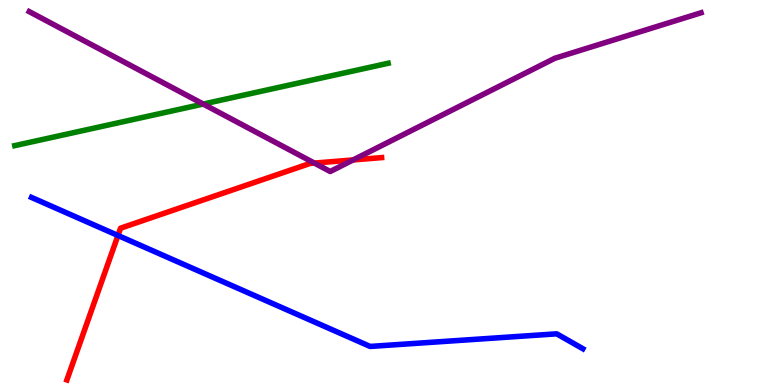[{'lines': ['blue', 'red'], 'intersections': [{'x': 1.52, 'y': 3.88}]}, {'lines': ['green', 'red'], 'intersections': []}, {'lines': ['purple', 'red'], 'intersections': [{'x': 4.06, 'y': 5.76}, {'x': 4.56, 'y': 5.85}]}, {'lines': ['blue', 'green'], 'intersections': []}, {'lines': ['blue', 'purple'], 'intersections': []}, {'lines': ['green', 'purple'], 'intersections': [{'x': 2.62, 'y': 7.3}]}]